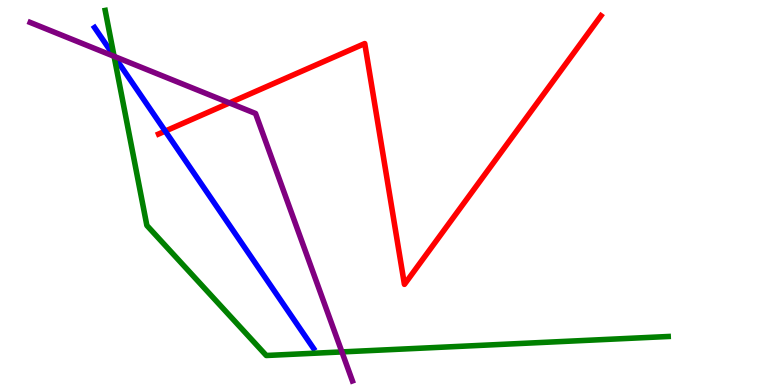[{'lines': ['blue', 'red'], 'intersections': [{'x': 2.13, 'y': 6.59}]}, {'lines': ['green', 'red'], 'intersections': []}, {'lines': ['purple', 'red'], 'intersections': [{'x': 2.96, 'y': 7.33}]}, {'lines': ['blue', 'green'], 'intersections': [{'x': 1.47, 'y': 8.54}]}, {'lines': ['blue', 'purple'], 'intersections': [{'x': 1.47, 'y': 8.54}]}, {'lines': ['green', 'purple'], 'intersections': [{'x': 1.47, 'y': 8.54}, {'x': 4.41, 'y': 0.859}]}]